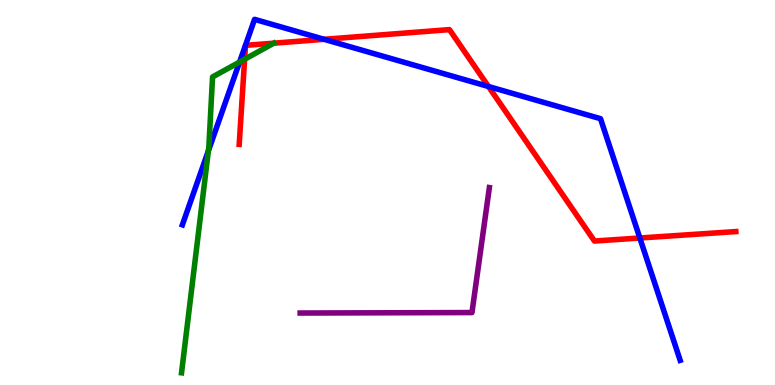[{'lines': ['blue', 'red'], 'intersections': [{'x': 4.18, 'y': 8.98}, {'x': 6.3, 'y': 7.75}, {'x': 8.26, 'y': 3.82}]}, {'lines': ['green', 'red'], 'intersections': [{'x': 3.16, 'y': 8.46}, {'x': 3.53, 'y': 8.88}]}, {'lines': ['purple', 'red'], 'intersections': []}, {'lines': ['blue', 'green'], 'intersections': [{'x': 2.69, 'y': 6.08}, {'x': 3.09, 'y': 8.39}]}, {'lines': ['blue', 'purple'], 'intersections': []}, {'lines': ['green', 'purple'], 'intersections': []}]